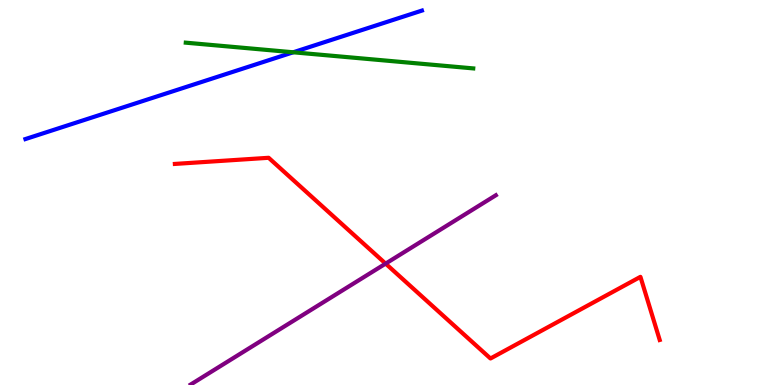[{'lines': ['blue', 'red'], 'intersections': []}, {'lines': ['green', 'red'], 'intersections': []}, {'lines': ['purple', 'red'], 'intersections': [{'x': 4.98, 'y': 3.15}]}, {'lines': ['blue', 'green'], 'intersections': [{'x': 3.78, 'y': 8.64}]}, {'lines': ['blue', 'purple'], 'intersections': []}, {'lines': ['green', 'purple'], 'intersections': []}]